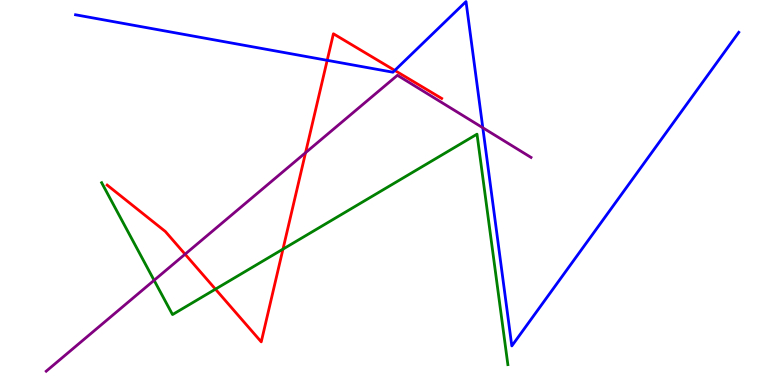[{'lines': ['blue', 'red'], 'intersections': [{'x': 4.22, 'y': 8.43}, {'x': 5.09, 'y': 8.17}]}, {'lines': ['green', 'red'], 'intersections': [{'x': 2.78, 'y': 2.49}, {'x': 3.65, 'y': 3.53}]}, {'lines': ['purple', 'red'], 'intersections': [{'x': 2.39, 'y': 3.4}, {'x': 3.94, 'y': 6.03}]}, {'lines': ['blue', 'green'], 'intersections': []}, {'lines': ['blue', 'purple'], 'intersections': [{'x': 6.23, 'y': 6.68}]}, {'lines': ['green', 'purple'], 'intersections': [{'x': 1.99, 'y': 2.72}]}]